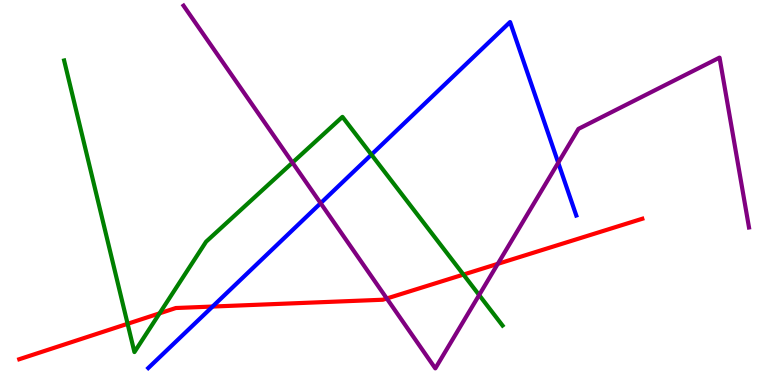[{'lines': ['blue', 'red'], 'intersections': [{'x': 2.74, 'y': 2.04}]}, {'lines': ['green', 'red'], 'intersections': [{'x': 1.65, 'y': 1.59}, {'x': 2.06, 'y': 1.86}, {'x': 5.98, 'y': 2.87}]}, {'lines': ['purple', 'red'], 'intersections': [{'x': 4.99, 'y': 2.25}, {'x': 6.42, 'y': 3.15}]}, {'lines': ['blue', 'green'], 'intersections': [{'x': 4.79, 'y': 5.98}]}, {'lines': ['blue', 'purple'], 'intersections': [{'x': 4.14, 'y': 4.72}, {'x': 7.2, 'y': 5.77}]}, {'lines': ['green', 'purple'], 'intersections': [{'x': 3.77, 'y': 5.78}, {'x': 6.18, 'y': 2.34}]}]